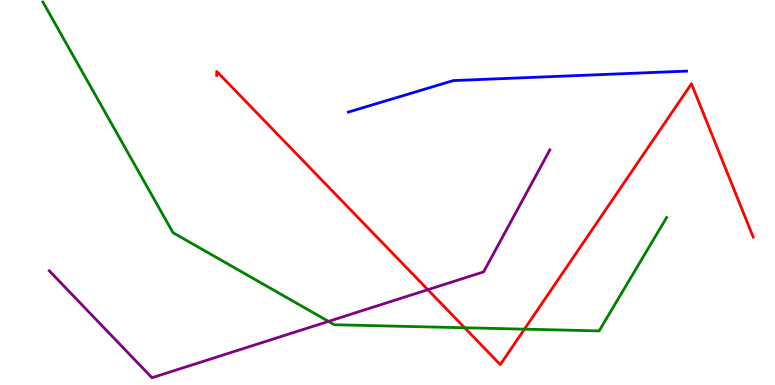[{'lines': ['blue', 'red'], 'intersections': []}, {'lines': ['green', 'red'], 'intersections': [{'x': 6.0, 'y': 1.49}, {'x': 6.77, 'y': 1.45}]}, {'lines': ['purple', 'red'], 'intersections': [{'x': 5.52, 'y': 2.48}]}, {'lines': ['blue', 'green'], 'intersections': []}, {'lines': ['blue', 'purple'], 'intersections': []}, {'lines': ['green', 'purple'], 'intersections': [{'x': 4.24, 'y': 1.65}]}]